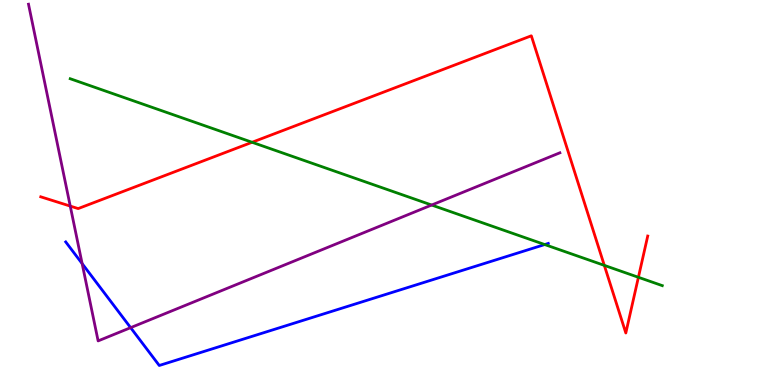[{'lines': ['blue', 'red'], 'intersections': []}, {'lines': ['green', 'red'], 'intersections': [{'x': 3.25, 'y': 6.3}, {'x': 7.8, 'y': 3.11}, {'x': 8.24, 'y': 2.8}]}, {'lines': ['purple', 'red'], 'intersections': [{'x': 0.906, 'y': 4.65}]}, {'lines': ['blue', 'green'], 'intersections': [{'x': 7.03, 'y': 3.65}]}, {'lines': ['blue', 'purple'], 'intersections': [{'x': 1.06, 'y': 3.15}, {'x': 1.69, 'y': 1.49}]}, {'lines': ['green', 'purple'], 'intersections': [{'x': 5.57, 'y': 4.67}]}]